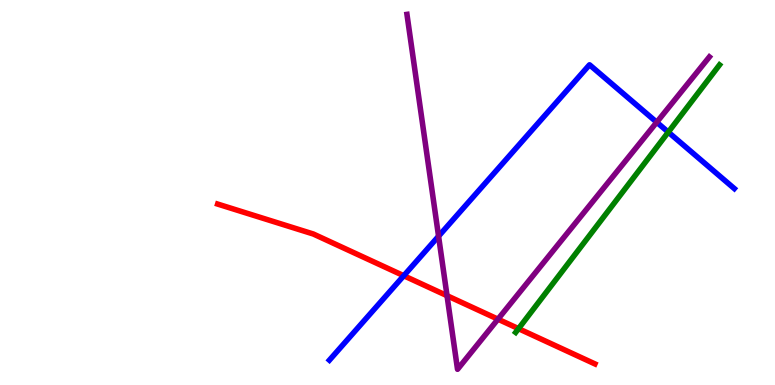[{'lines': ['blue', 'red'], 'intersections': [{'x': 5.21, 'y': 2.84}]}, {'lines': ['green', 'red'], 'intersections': [{'x': 6.69, 'y': 1.46}]}, {'lines': ['purple', 'red'], 'intersections': [{'x': 5.77, 'y': 2.32}, {'x': 6.43, 'y': 1.71}]}, {'lines': ['blue', 'green'], 'intersections': [{'x': 8.62, 'y': 6.57}]}, {'lines': ['blue', 'purple'], 'intersections': [{'x': 5.66, 'y': 3.86}, {'x': 8.47, 'y': 6.83}]}, {'lines': ['green', 'purple'], 'intersections': []}]